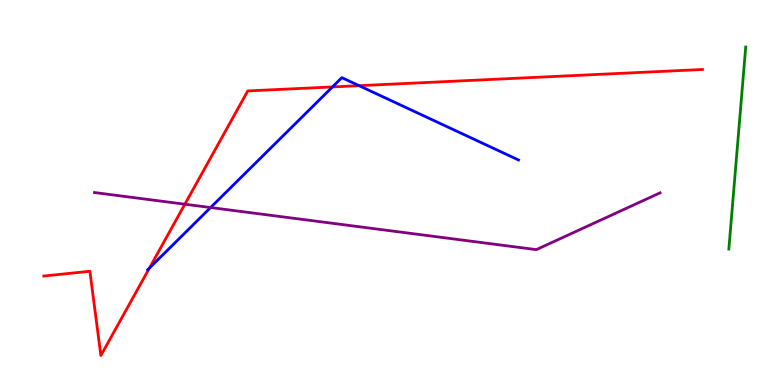[{'lines': ['blue', 'red'], 'intersections': [{'x': 1.93, 'y': 3.04}, {'x': 4.29, 'y': 7.74}, {'x': 4.63, 'y': 7.77}]}, {'lines': ['green', 'red'], 'intersections': []}, {'lines': ['purple', 'red'], 'intersections': [{'x': 2.39, 'y': 4.7}]}, {'lines': ['blue', 'green'], 'intersections': []}, {'lines': ['blue', 'purple'], 'intersections': [{'x': 2.72, 'y': 4.61}]}, {'lines': ['green', 'purple'], 'intersections': []}]